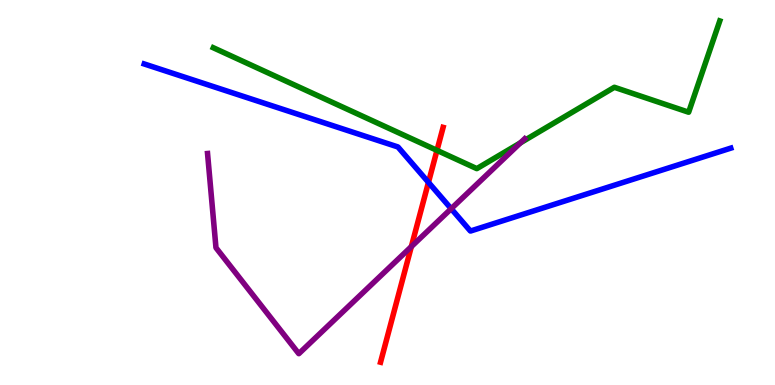[{'lines': ['blue', 'red'], 'intersections': [{'x': 5.53, 'y': 5.26}]}, {'lines': ['green', 'red'], 'intersections': [{'x': 5.64, 'y': 6.09}]}, {'lines': ['purple', 'red'], 'intersections': [{'x': 5.31, 'y': 3.59}]}, {'lines': ['blue', 'green'], 'intersections': []}, {'lines': ['blue', 'purple'], 'intersections': [{'x': 5.82, 'y': 4.58}]}, {'lines': ['green', 'purple'], 'intersections': [{'x': 6.71, 'y': 6.29}]}]